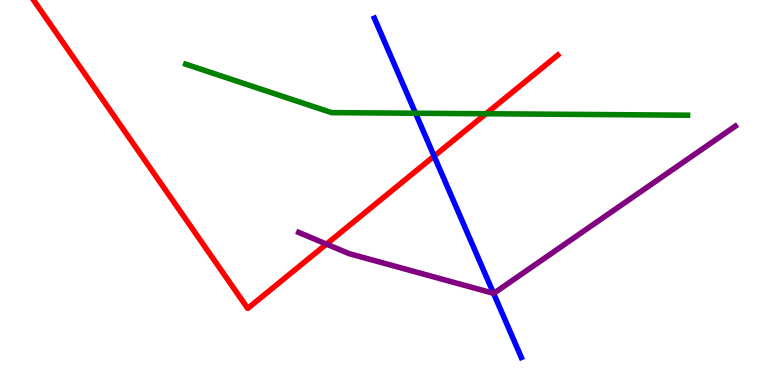[{'lines': ['blue', 'red'], 'intersections': [{'x': 5.6, 'y': 5.94}]}, {'lines': ['green', 'red'], 'intersections': [{'x': 6.27, 'y': 7.05}]}, {'lines': ['purple', 'red'], 'intersections': [{'x': 4.21, 'y': 3.66}]}, {'lines': ['blue', 'green'], 'intersections': [{'x': 5.36, 'y': 7.06}]}, {'lines': ['blue', 'purple'], 'intersections': [{'x': 6.37, 'y': 2.38}]}, {'lines': ['green', 'purple'], 'intersections': []}]